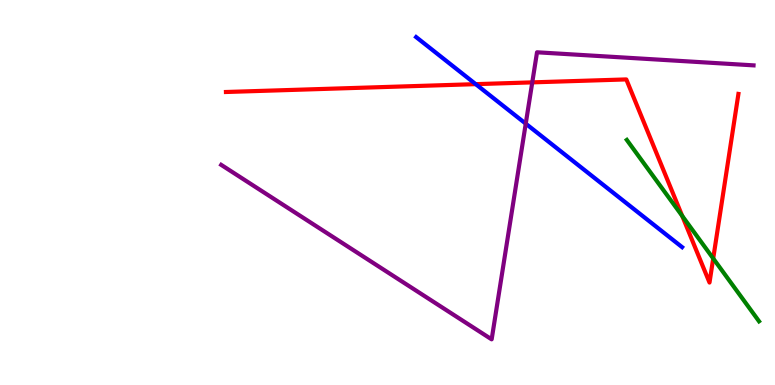[{'lines': ['blue', 'red'], 'intersections': [{'x': 6.14, 'y': 7.81}]}, {'lines': ['green', 'red'], 'intersections': [{'x': 8.8, 'y': 4.39}, {'x': 9.2, 'y': 3.29}]}, {'lines': ['purple', 'red'], 'intersections': [{'x': 6.87, 'y': 7.86}]}, {'lines': ['blue', 'green'], 'intersections': []}, {'lines': ['blue', 'purple'], 'intersections': [{'x': 6.78, 'y': 6.79}]}, {'lines': ['green', 'purple'], 'intersections': []}]